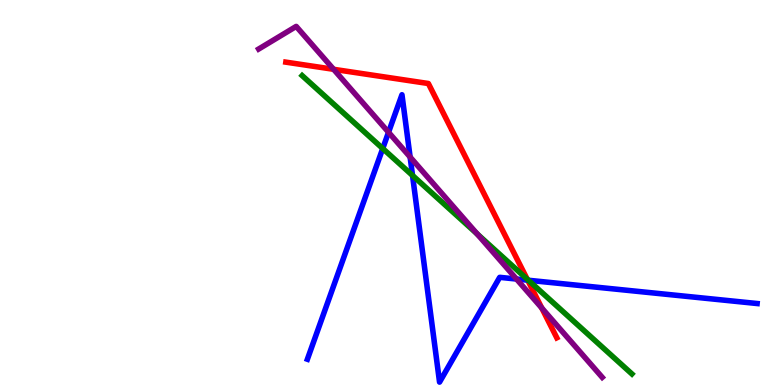[{'lines': ['blue', 'red'], 'intersections': [{'x': 6.81, 'y': 2.72}]}, {'lines': ['green', 'red'], 'intersections': [{'x': 6.8, 'y': 2.75}]}, {'lines': ['purple', 'red'], 'intersections': [{'x': 4.3, 'y': 8.2}, {'x': 6.99, 'y': 2.0}]}, {'lines': ['blue', 'green'], 'intersections': [{'x': 4.94, 'y': 6.14}, {'x': 5.32, 'y': 5.44}, {'x': 6.82, 'y': 2.72}]}, {'lines': ['blue', 'purple'], 'intersections': [{'x': 5.01, 'y': 6.56}, {'x': 5.29, 'y': 5.92}, {'x': 6.66, 'y': 2.75}]}, {'lines': ['green', 'purple'], 'intersections': [{'x': 6.16, 'y': 3.92}]}]